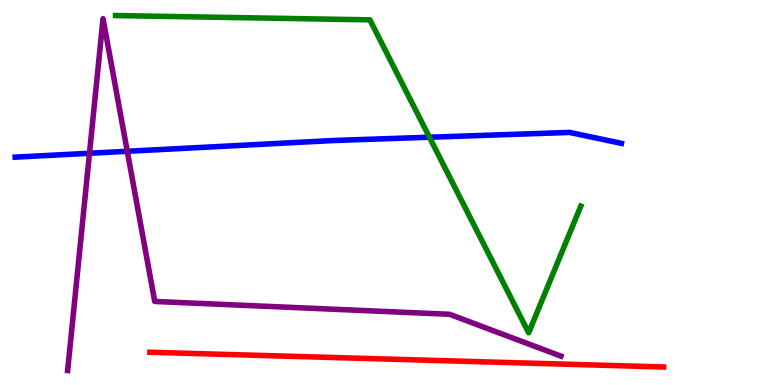[{'lines': ['blue', 'red'], 'intersections': []}, {'lines': ['green', 'red'], 'intersections': []}, {'lines': ['purple', 'red'], 'intersections': []}, {'lines': ['blue', 'green'], 'intersections': [{'x': 5.54, 'y': 6.44}]}, {'lines': ['blue', 'purple'], 'intersections': [{'x': 1.15, 'y': 6.02}, {'x': 1.64, 'y': 6.07}]}, {'lines': ['green', 'purple'], 'intersections': []}]